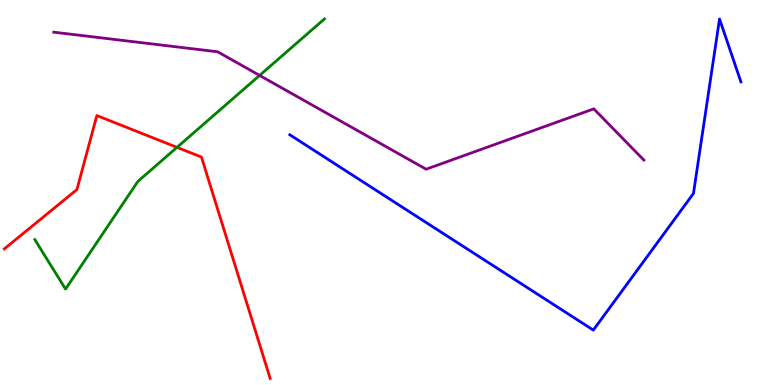[{'lines': ['blue', 'red'], 'intersections': []}, {'lines': ['green', 'red'], 'intersections': [{'x': 2.28, 'y': 6.17}]}, {'lines': ['purple', 'red'], 'intersections': []}, {'lines': ['blue', 'green'], 'intersections': []}, {'lines': ['blue', 'purple'], 'intersections': []}, {'lines': ['green', 'purple'], 'intersections': [{'x': 3.35, 'y': 8.04}]}]